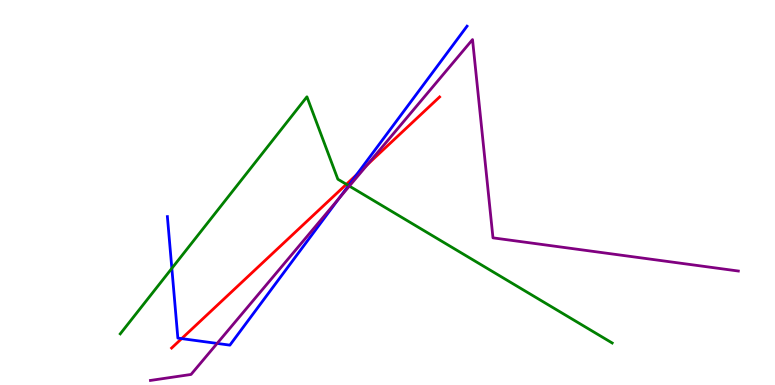[{'lines': ['blue', 'red'], 'intersections': [{'x': 2.34, 'y': 1.2}, {'x': 4.6, 'y': 5.46}]}, {'lines': ['green', 'red'], 'intersections': [{'x': 4.47, 'y': 5.21}]}, {'lines': ['purple', 'red'], 'intersections': [{'x': 4.74, 'y': 5.73}]}, {'lines': ['blue', 'green'], 'intersections': [{'x': 2.22, 'y': 3.03}, {'x': 4.5, 'y': 5.18}]}, {'lines': ['blue', 'purple'], 'intersections': [{'x': 2.8, 'y': 1.08}, {'x': 4.37, 'y': 4.84}]}, {'lines': ['green', 'purple'], 'intersections': [{'x': 4.51, 'y': 5.17}]}]